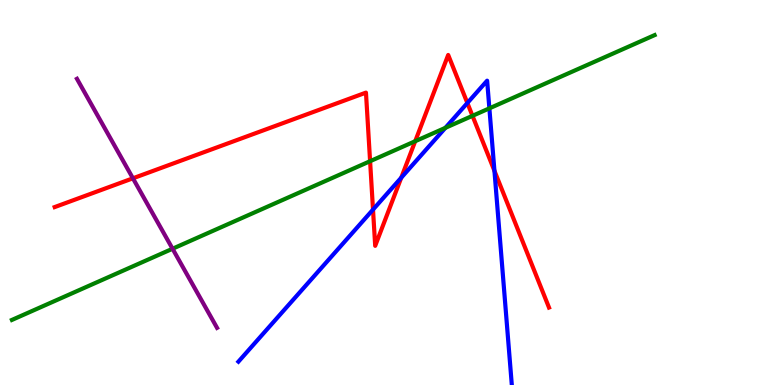[{'lines': ['blue', 'red'], 'intersections': [{'x': 4.81, 'y': 4.56}, {'x': 5.18, 'y': 5.38}, {'x': 6.03, 'y': 7.32}, {'x': 6.38, 'y': 5.56}]}, {'lines': ['green', 'red'], 'intersections': [{'x': 4.78, 'y': 5.81}, {'x': 5.36, 'y': 6.33}, {'x': 6.1, 'y': 6.99}]}, {'lines': ['purple', 'red'], 'intersections': [{'x': 1.72, 'y': 5.37}]}, {'lines': ['blue', 'green'], 'intersections': [{'x': 5.75, 'y': 6.68}, {'x': 6.31, 'y': 7.19}]}, {'lines': ['blue', 'purple'], 'intersections': []}, {'lines': ['green', 'purple'], 'intersections': [{'x': 2.23, 'y': 3.54}]}]